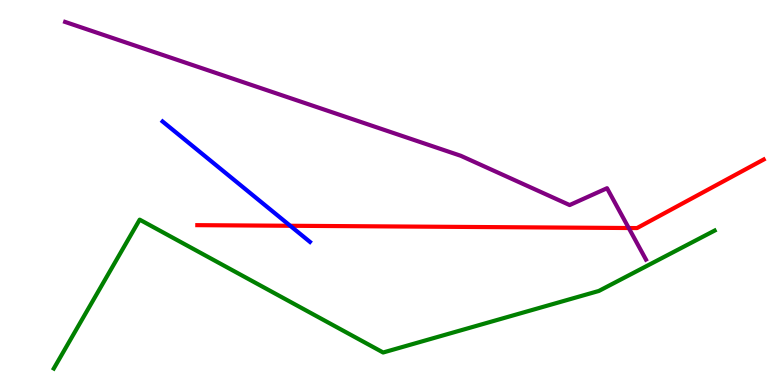[{'lines': ['blue', 'red'], 'intersections': [{'x': 3.74, 'y': 4.14}]}, {'lines': ['green', 'red'], 'intersections': []}, {'lines': ['purple', 'red'], 'intersections': [{'x': 8.11, 'y': 4.08}]}, {'lines': ['blue', 'green'], 'intersections': []}, {'lines': ['blue', 'purple'], 'intersections': []}, {'lines': ['green', 'purple'], 'intersections': []}]